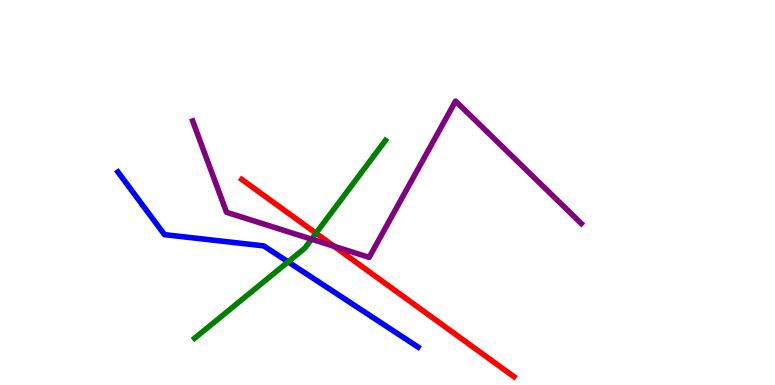[{'lines': ['blue', 'red'], 'intersections': []}, {'lines': ['green', 'red'], 'intersections': [{'x': 4.08, 'y': 3.94}]}, {'lines': ['purple', 'red'], 'intersections': [{'x': 4.31, 'y': 3.6}]}, {'lines': ['blue', 'green'], 'intersections': [{'x': 3.72, 'y': 3.2}]}, {'lines': ['blue', 'purple'], 'intersections': []}, {'lines': ['green', 'purple'], 'intersections': [{'x': 4.02, 'y': 3.79}]}]